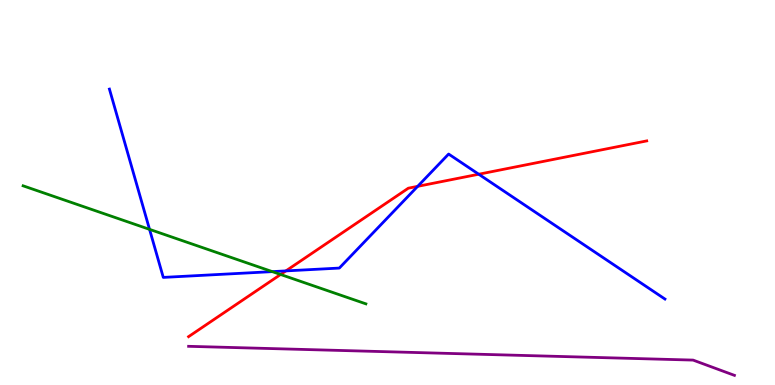[{'lines': ['blue', 'red'], 'intersections': [{'x': 3.69, 'y': 2.96}, {'x': 5.39, 'y': 5.16}, {'x': 6.18, 'y': 5.47}]}, {'lines': ['green', 'red'], 'intersections': [{'x': 3.62, 'y': 2.87}]}, {'lines': ['purple', 'red'], 'intersections': []}, {'lines': ['blue', 'green'], 'intersections': [{'x': 1.93, 'y': 4.04}, {'x': 3.51, 'y': 2.94}]}, {'lines': ['blue', 'purple'], 'intersections': []}, {'lines': ['green', 'purple'], 'intersections': []}]